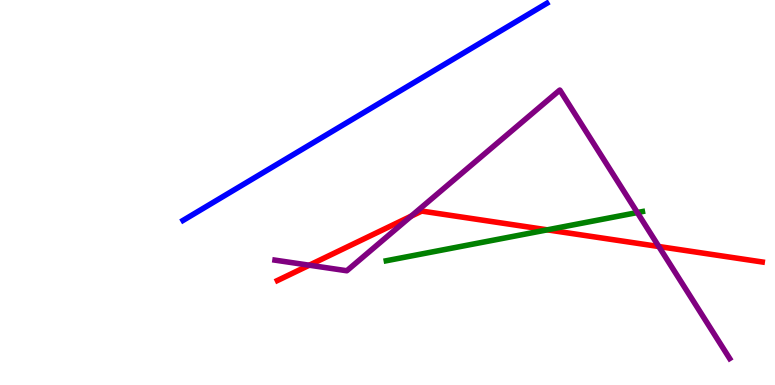[{'lines': ['blue', 'red'], 'intersections': []}, {'lines': ['green', 'red'], 'intersections': [{'x': 7.06, 'y': 4.03}]}, {'lines': ['purple', 'red'], 'intersections': [{'x': 3.99, 'y': 3.11}, {'x': 5.31, 'y': 4.39}, {'x': 8.5, 'y': 3.6}]}, {'lines': ['blue', 'green'], 'intersections': []}, {'lines': ['blue', 'purple'], 'intersections': []}, {'lines': ['green', 'purple'], 'intersections': [{'x': 8.22, 'y': 4.48}]}]